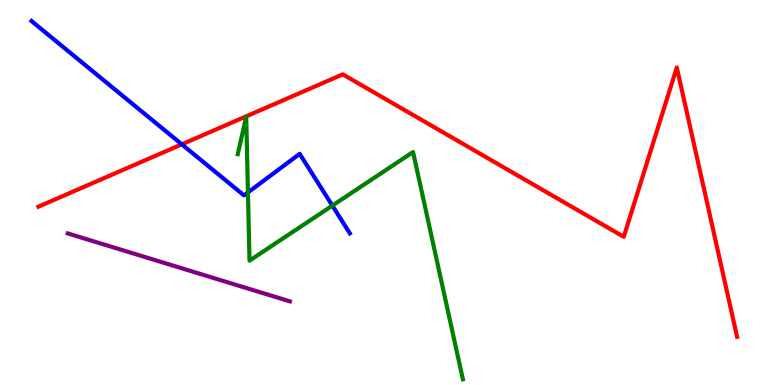[{'lines': ['blue', 'red'], 'intersections': [{'x': 2.35, 'y': 6.25}]}, {'lines': ['green', 'red'], 'intersections': []}, {'lines': ['purple', 'red'], 'intersections': []}, {'lines': ['blue', 'green'], 'intersections': [{'x': 3.2, 'y': 5.0}, {'x': 4.29, 'y': 4.66}]}, {'lines': ['blue', 'purple'], 'intersections': []}, {'lines': ['green', 'purple'], 'intersections': []}]